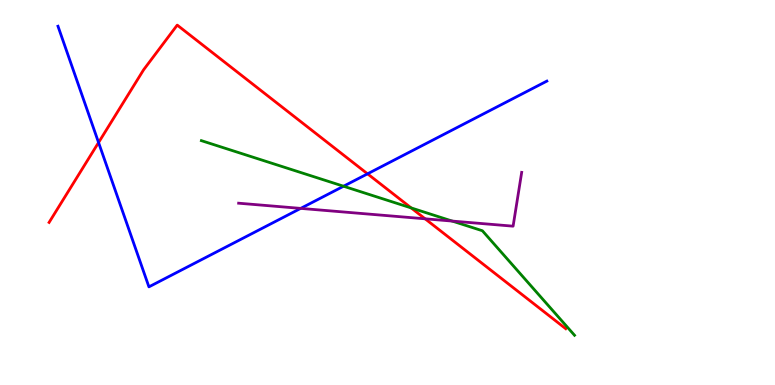[{'lines': ['blue', 'red'], 'intersections': [{'x': 1.27, 'y': 6.3}, {'x': 4.74, 'y': 5.49}]}, {'lines': ['green', 'red'], 'intersections': [{'x': 5.31, 'y': 4.6}]}, {'lines': ['purple', 'red'], 'intersections': [{'x': 5.49, 'y': 4.32}]}, {'lines': ['blue', 'green'], 'intersections': [{'x': 4.43, 'y': 5.16}]}, {'lines': ['blue', 'purple'], 'intersections': [{'x': 3.88, 'y': 4.59}]}, {'lines': ['green', 'purple'], 'intersections': [{'x': 5.84, 'y': 4.26}]}]